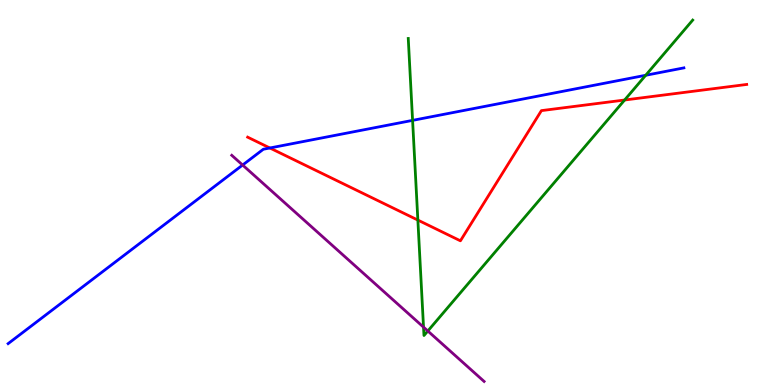[{'lines': ['blue', 'red'], 'intersections': [{'x': 3.48, 'y': 6.16}]}, {'lines': ['green', 'red'], 'intersections': [{'x': 5.39, 'y': 4.28}, {'x': 8.06, 'y': 7.4}]}, {'lines': ['purple', 'red'], 'intersections': []}, {'lines': ['blue', 'green'], 'intersections': [{'x': 5.32, 'y': 6.87}, {'x': 8.33, 'y': 8.04}]}, {'lines': ['blue', 'purple'], 'intersections': [{'x': 3.13, 'y': 5.71}]}, {'lines': ['green', 'purple'], 'intersections': [{'x': 5.46, 'y': 1.5}, {'x': 5.52, 'y': 1.4}]}]